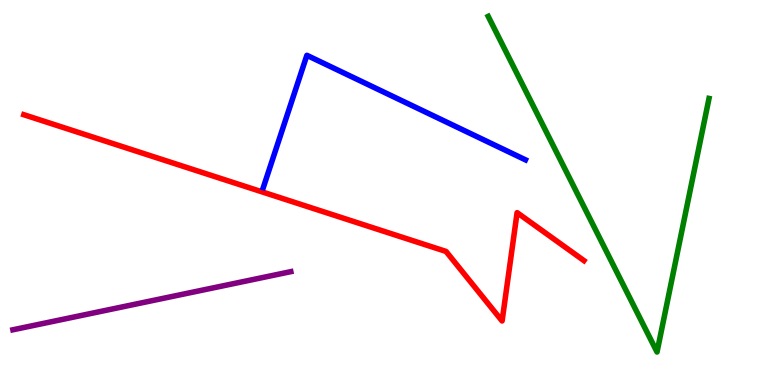[{'lines': ['blue', 'red'], 'intersections': []}, {'lines': ['green', 'red'], 'intersections': []}, {'lines': ['purple', 'red'], 'intersections': []}, {'lines': ['blue', 'green'], 'intersections': []}, {'lines': ['blue', 'purple'], 'intersections': []}, {'lines': ['green', 'purple'], 'intersections': []}]